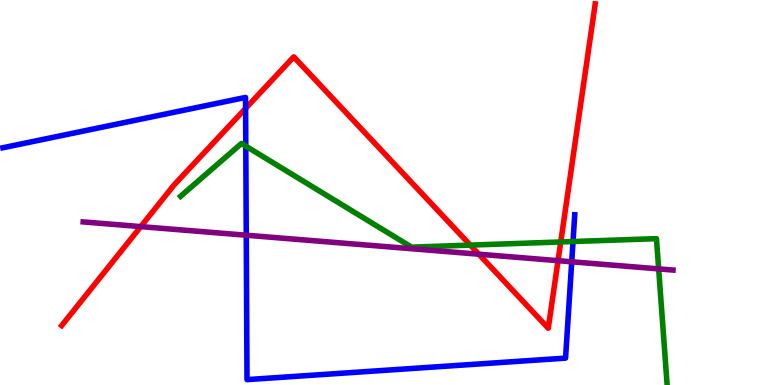[{'lines': ['blue', 'red'], 'intersections': [{'x': 3.17, 'y': 7.18}]}, {'lines': ['green', 'red'], 'intersections': [{'x': 6.07, 'y': 3.63}, {'x': 7.24, 'y': 3.72}]}, {'lines': ['purple', 'red'], 'intersections': [{'x': 1.82, 'y': 4.11}, {'x': 6.18, 'y': 3.4}, {'x': 7.2, 'y': 3.23}]}, {'lines': ['blue', 'green'], 'intersections': [{'x': 3.17, 'y': 6.2}, {'x': 7.39, 'y': 3.73}]}, {'lines': ['blue', 'purple'], 'intersections': [{'x': 3.18, 'y': 3.89}, {'x': 7.38, 'y': 3.2}]}, {'lines': ['green', 'purple'], 'intersections': [{'x': 8.5, 'y': 3.02}]}]